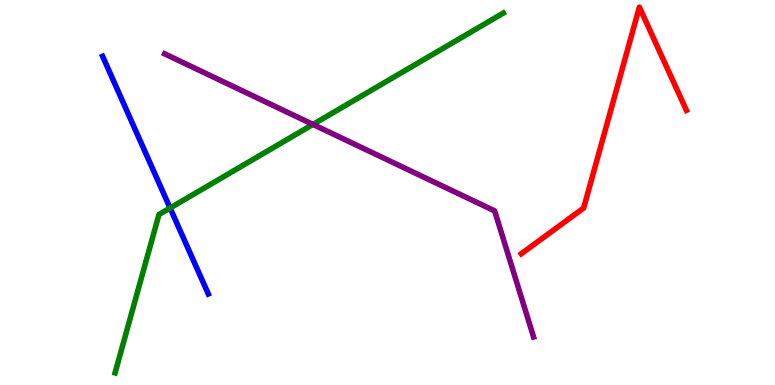[{'lines': ['blue', 'red'], 'intersections': []}, {'lines': ['green', 'red'], 'intersections': []}, {'lines': ['purple', 'red'], 'intersections': []}, {'lines': ['blue', 'green'], 'intersections': [{'x': 2.19, 'y': 4.6}]}, {'lines': ['blue', 'purple'], 'intersections': []}, {'lines': ['green', 'purple'], 'intersections': [{'x': 4.04, 'y': 6.77}]}]